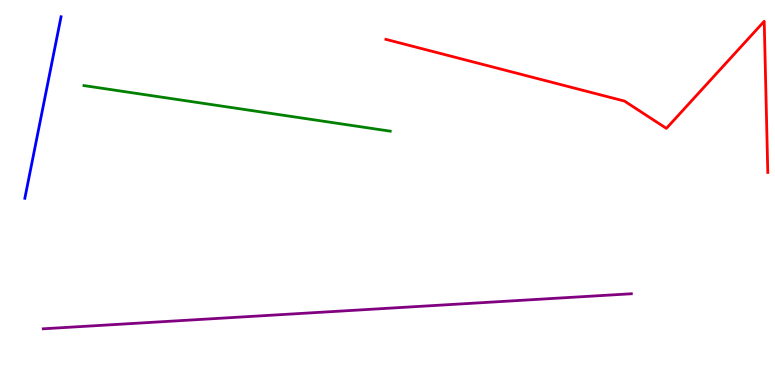[{'lines': ['blue', 'red'], 'intersections': []}, {'lines': ['green', 'red'], 'intersections': []}, {'lines': ['purple', 'red'], 'intersections': []}, {'lines': ['blue', 'green'], 'intersections': []}, {'lines': ['blue', 'purple'], 'intersections': []}, {'lines': ['green', 'purple'], 'intersections': []}]